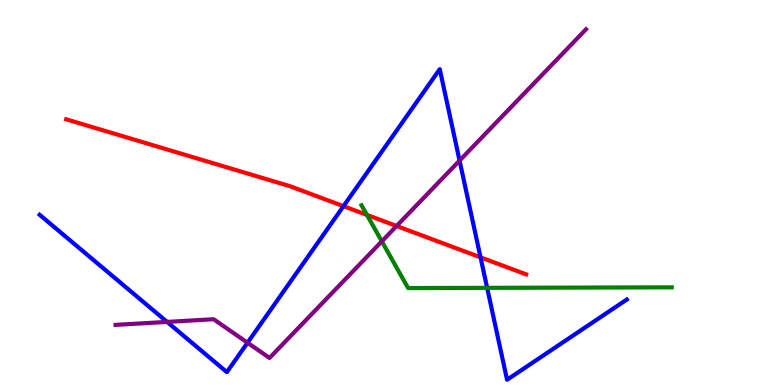[{'lines': ['blue', 'red'], 'intersections': [{'x': 4.43, 'y': 4.64}, {'x': 6.2, 'y': 3.32}]}, {'lines': ['green', 'red'], 'intersections': [{'x': 4.73, 'y': 4.42}]}, {'lines': ['purple', 'red'], 'intersections': [{'x': 5.12, 'y': 4.13}]}, {'lines': ['blue', 'green'], 'intersections': [{'x': 6.29, 'y': 2.52}]}, {'lines': ['blue', 'purple'], 'intersections': [{'x': 2.16, 'y': 1.64}, {'x': 3.19, 'y': 1.1}, {'x': 5.93, 'y': 5.83}]}, {'lines': ['green', 'purple'], 'intersections': [{'x': 4.93, 'y': 3.73}]}]